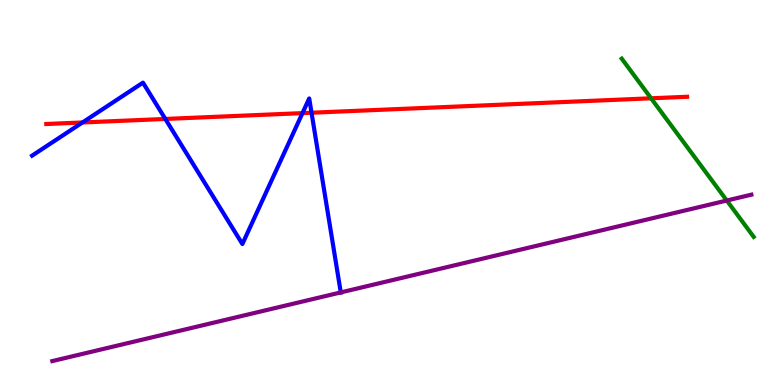[{'lines': ['blue', 'red'], 'intersections': [{'x': 1.06, 'y': 6.82}, {'x': 2.13, 'y': 6.91}, {'x': 3.9, 'y': 7.06}, {'x': 4.02, 'y': 7.07}]}, {'lines': ['green', 'red'], 'intersections': [{'x': 8.4, 'y': 7.45}]}, {'lines': ['purple', 'red'], 'intersections': []}, {'lines': ['blue', 'green'], 'intersections': []}, {'lines': ['blue', 'purple'], 'intersections': [{'x': 4.4, 'y': 2.4}]}, {'lines': ['green', 'purple'], 'intersections': [{'x': 9.38, 'y': 4.79}]}]